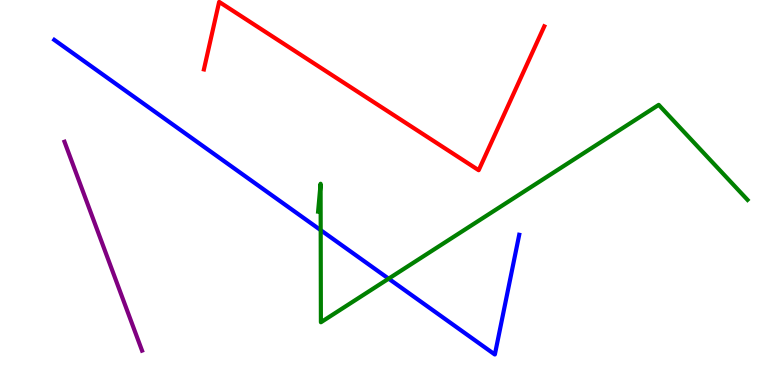[{'lines': ['blue', 'red'], 'intersections': []}, {'lines': ['green', 'red'], 'intersections': []}, {'lines': ['purple', 'red'], 'intersections': []}, {'lines': ['blue', 'green'], 'intersections': [{'x': 4.14, 'y': 4.02}, {'x': 5.01, 'y': 2.76}]}, {'lines': ['blue', 'purple'], 'intersections': []}, {'lines': ['green', 'purple'], 'intersections': []}]